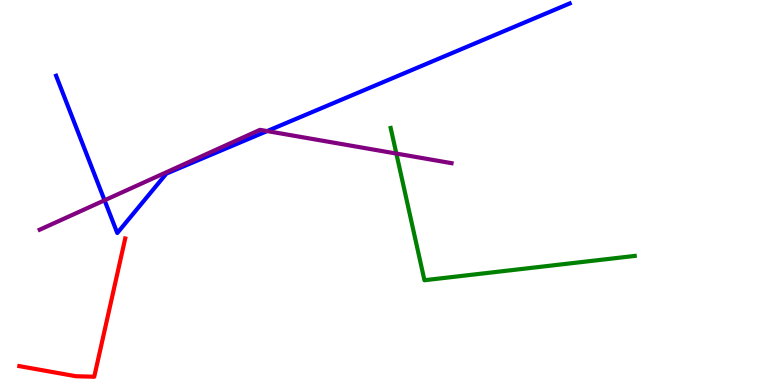[{'lines': ['blue', 'red'], 'intersections': []}, {'lines': ['green', 'red'], 'intersections': []}, {'lines': ['purple', 'red'], 'intersections': []}, {'lines': ['blue', 'green'], 'intersections': []}, {'lines': ['blue', 'purple'], 'intersections': [{'x': 1.35, 'y': 4.8}, {'x': 3.45, 'y': 6.6}]}, {'lines': ['green', 'purple'], 'intersections': [{'x': 5.11, 'y': 6.01}]}]